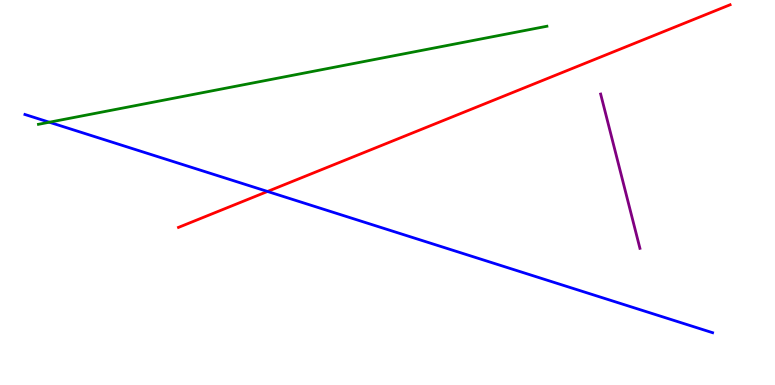[{'lines': ['blue', 'red'], 'intersections': [{'x': 3.45, 'y': 5.03}]}, {'lines': ['green', 'red'], 'intersections': []}, {'lines': ['purple', 'red'], 'intersections': []}, {'lines': ['blue', 'green'], 'intersections': [{'x': 0.636, 'y': 6.83}]}, {'lines': ['blue', 'purple'], 'intersections': []}, {'lines': ['green', 'purple'], 'intersections': []}]